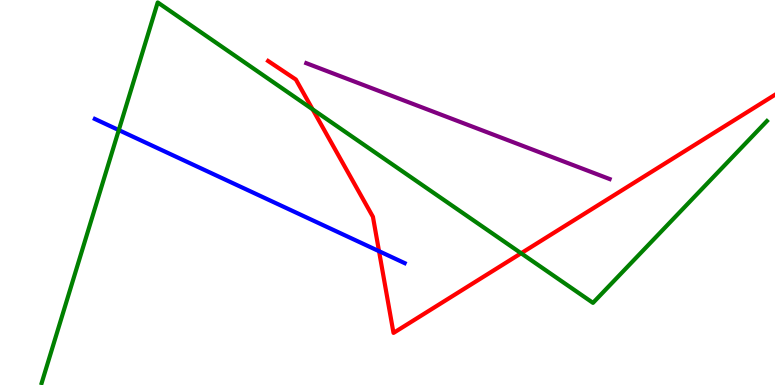[{'lines': ['blue', 'red'], 'intersections': [{'x': 4.89, 'y': 3.48}]}, {'lines': ['green', 'red'], 'intersections': [{'x': 4.03, 'y': 7.16}, {'x': 6.72, 'y': 3.42}]}, {'lines': ['purple', 'red'], 'intersections': []}, {'lines': ['blue', 'green'], 'intersections': [{'x': 1.53, 'y': 6.62}]}, {'lines': ['blue', 'purple'], 'intersections': []}, {'lines': ['green', 'purple'], 'intersections': []}]